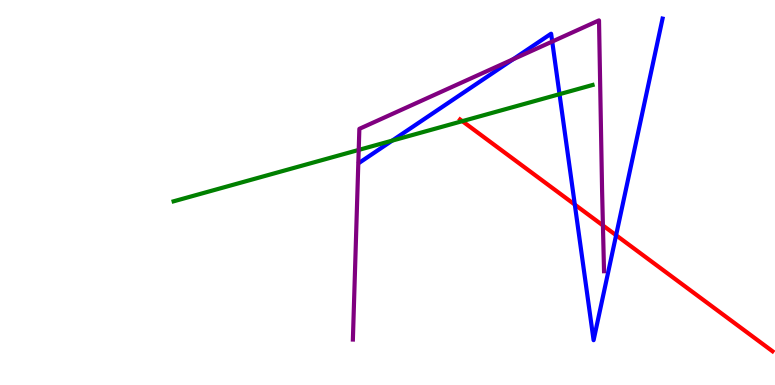[{'lines': ['blue', 'red'], 'intersections': [{'x': 7.42, 'y': 4.69}, {'x': 7.95, 'y': 3.89}]}, {'lines': ['green', 'red'], 'intersections': [{'x': 5.97, 'y': 6.85}]}, {'lines': ['purple', 'red'], 'intersections': [{'x': 7.78, 'y': 4.14}]}, {'lines': ['blue', 'green'], 'intersections': [{'x': 5.06, 'y': 6.35}, {'x': 7.22, 'y': 7.55}]}, {'lines': ['blue', 'purple'], 'intersections': [{'x': 6.62, 'y': 8.46}, {'x': 7.13, 'y': 8.92}]}, {'lines': ['green', 'purple'], 'intersections': [{'x': 4.63, 'y': 6.11}]}]